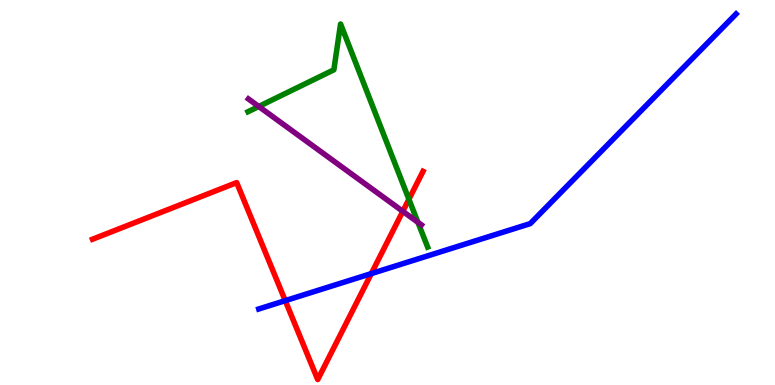[{'lines': ['blue', 'red'], 'intersections': [{'x': 3.68, 'y': 2.19}, {'x': 4.79, 'y': 2.89}]}, {'lines': ['green', 'red'], 'intersections': [{'x': 5.28, 'y': 4.82}]}, {'lines': ['purple', 'red'], 'intersections': [{'x': 5.2, 'y': 4.51}]}, {'lines': ['blue', 'green'], 'intersections': []}, {'lines': ['blue', 'purple'], 'intersections': []}, {'lines': ['green', 'purple'], 'intersections': [{'x': 3.34, 'y': 7.23}, {'x': 5.39, 'y': 4.23}]}]